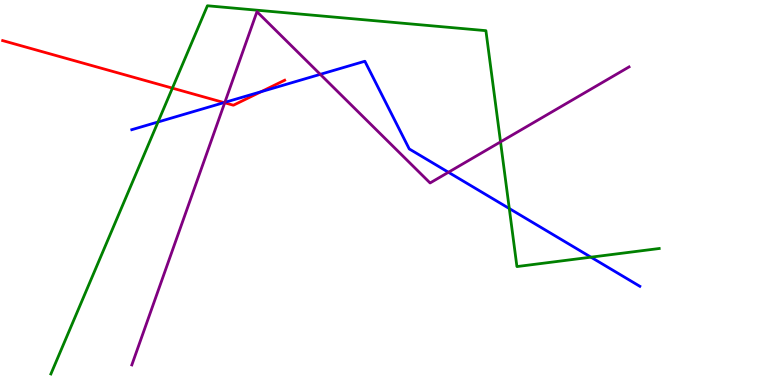[{'lines': ['blue', 'red'], 'intersections': [{'x': 2.89, 'y': 7.34}, {'x': 3.37, 'y': 7.62}]}, {'lines': ['green', 'red'], 'intersections': [{'x': 2.22, 'y': 7.71}]}, {'lines': ['purple', 'red'], 'intersections': [{'x': 2.9, 'y': 7.33}]}, {'lines': ['blue', 'green'], 'intersections': [{'x': 2.04, 'y': 6.83}, {'x': 6.57, 'y': 4.58}, {'x': 7.63, 'y': 3.32}]}, {'lines': ['blue', 'purple'], 'intersections': [{'x': 2.9, 'y': 7.34}, {'x': 4.13, 'y': 8.07}, {'x': 5.79, 'y': 5.53}]}, {'lines': ['green', 'purple'], 'intersections': [{'x': 6.46, 'y': 6.31}]}]